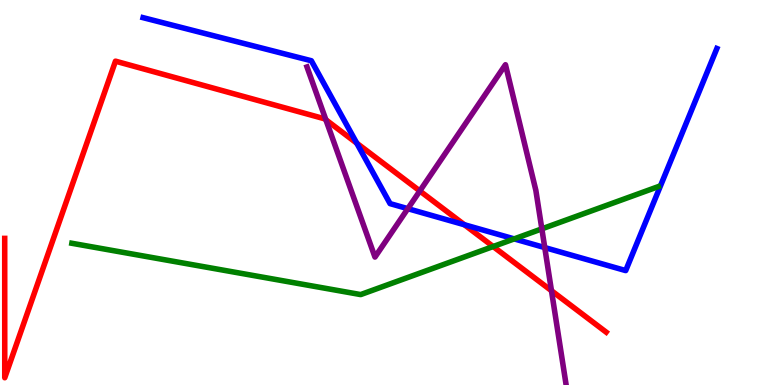[{'lines': ['blue', 'red'], 'intersections': [{'x': 4.6, 'y': 6.28}, {'x': 5.99, 'y': 4.16}]}, {'lines': ['green', 'red'], 'intersections': [{'x': 6.36, 'y': 3.6}]}, {'lines': ['purple', 'red'], 'intersections': [{'x': 4.2, 'y': 6.89}, {'x': 5.42, 'y': 5.04}, {'x': 7.12, 'y': 2.45}]}, {'lines': ['blue', 'green'], 'intersections': [{'x': 6.63, 'y': 3.79}]}, {'lines': ['blue', 'purple'], 'intersections': [{'x': 5.26, 'y': 4.58}, {'x': 7.03, 'y': 3.57}]}, {'lines': ['green', 'purple'], 'intersections': [{'x': 6.99, 'y': 4.06}]}]